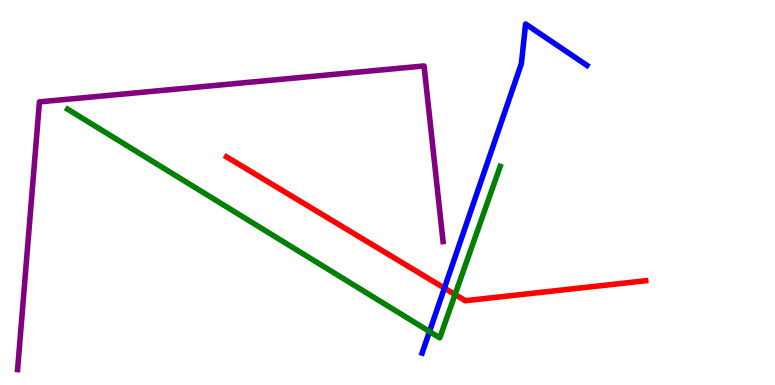[{'lines': ['blue', 'red'], 'intersections': [{'x': 5.73, 'y': 2.52}]}, {'lines': ['green', 'red'], 'intersections': [{'x': 5.87, 'y': 2.35}]}, {'lines': ['purple', 'red'], 'intersections': []}, {'lines': ['blue', 'green'], 'intersections': [{'x': 5.54, 'y': 1.39}]}, {'lines': ['blue', 'purple'], 'intersections': []}, {'lines': ['green', 'purple'], 'intersections': []}]